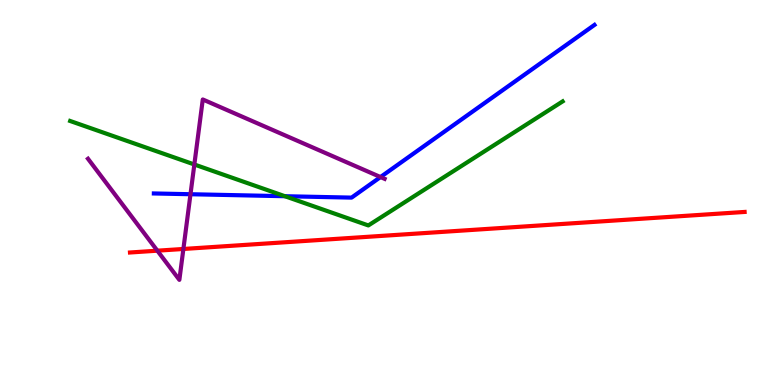[{'lines': ['blue', 'red'], 'intersections': []}, {'lines': ['green', 'red'], 'intersections': []}, {'lines': ['purple', 'red'], 'intersections': [{'x': 2.03, 'y': 3.49}, {'x': 2.37, 'y': 3.53}]}, {'lines': ['blue', 'green'], 'intersections': [{'x': 3.68, 'y': 4.9}]}, {'lines': ['blue', 'purple'], 'intersections': [{'x': 2.46, 'y': 4.96}, {'x': 4.91, 'y': 5.4}]}, {'lines': ['green', 'purple'], 'intersections': [{'x': 2.51, 'y': 5.73}]}]